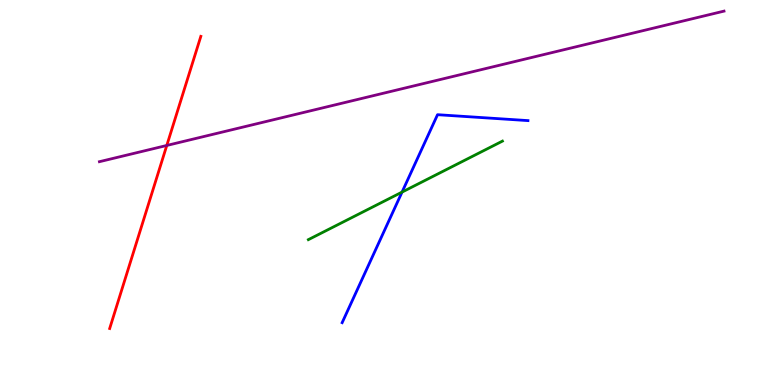[{'lines': ['blue', 'red'], 'intersections': []}, {'lines': ['green', 'red'], 'intersections': []}, {'lines': ['purple', 'red'], 'intersections': [{'x': 2.15, 'y': 6.22}]}, {'lines': ['blue', 'green'], 'intersections': [{'x': 5.19, 'y': 5.01}]}, {'lines': ['blue', 'purple'], 'intersections': []}, {'lines': ['green', 'purple'], 'intersections': []}]